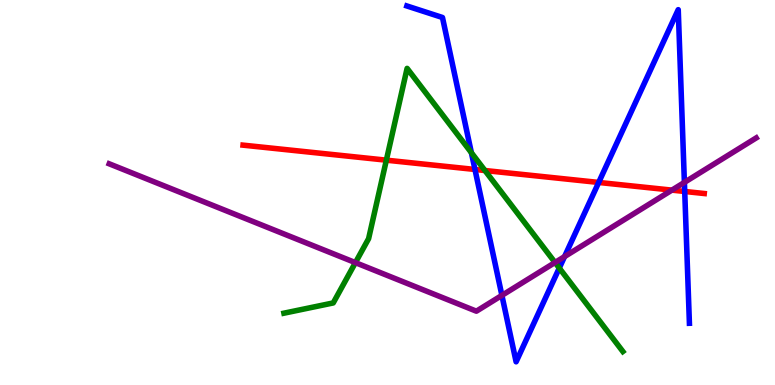[{'lines': ['blue', 'red'], 'intersections': [{'x': 6.13, 'y': 5.6}, {'x': 7.72, 'y': 5.26}, {'x': 8.84, 'y': 5.03}]}, {'lines': ['green', 'red'], 'intersections': [{'x': 4.99, 'y': 5.84}, {'x': 6.26, 'y': 5.57}]}, {'lines': ['purple', 'red'], 'intersections': [{'x': 8.67, 'y': 5.06}]}, {'lines': ['blue', 'green'], 'intersections': [{'x': 6.08, 'y': 6.03}, {'x': 7.22, 'y': 3.04}]}, {'lines': ['blue', 'purple'], 'intersections': [{'x': 6.48, 'y': 2.33}, {'x': 7.28, 'y': 3.34}, {'x': 8.83, 'y': 5.26}]}, {'lines': ['green', 'purple'], 'intersections': [{'x': 4.59, 'y': 3.18}, {'x': 7.16, 'y': 3.18}]}]